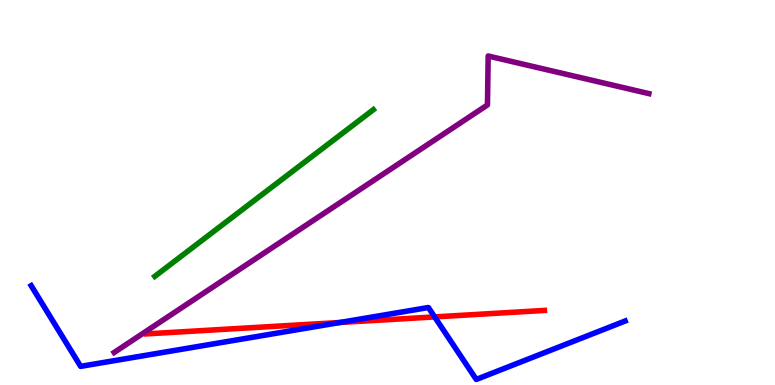[{'lines': ['blue', 'red'], 'intersections': [{'x': 4.39, 'y': 1.62}, {'x': 5.61, 'y': 1.77}]}, {'lines': ['green', 'red'], 'intersections': []}, {'lines': ['purple', 'red'], 'intersections': []}, {'lines': ['blue', 'green'], 'intersections': []}, {'lines': ['blue', 'purple'], 'intersections': []}, {'lines': ['green', 'purple'], 'intersections': []}]